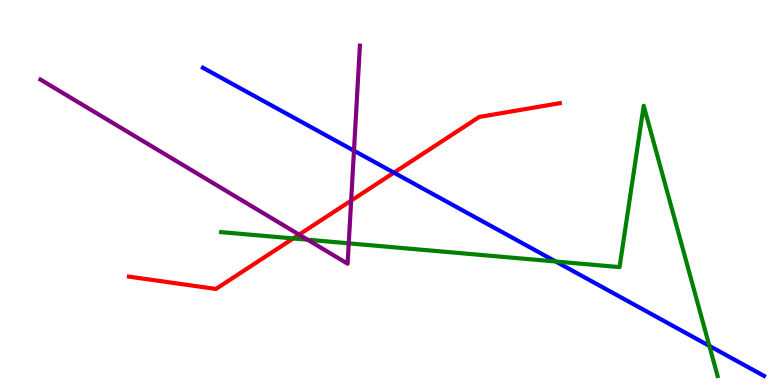[{'lines': ['blue', 'red'], 'intersections': [{'x': 5.08, 'y': 5.52}]}, {'lines': ['green', 'red'], 'intersections': [{'x': 3.78, 'y': 3.81}]}, {'lines': ['purple', 'red'], 'intersections': [{'x': 3.86, 'y': 3.91}, {'x': 4.53, 'y': 4.79}]}, {'lines': ['blue', 'green'], 'intersections': [{'x': 7.17, 'y': 3.21}, {'x': 9.15, 'y': 1.02}]}, {'lines': ['blue', 'purple'], 'intersections': [{'x': 4.57, 'y': 6.09}]}, {'lines': ['green', 'purple'], 'intersections': [{'x': 3.97, 'y': 3.77}, {'x': 4.5, 'y': 3.68}]}]